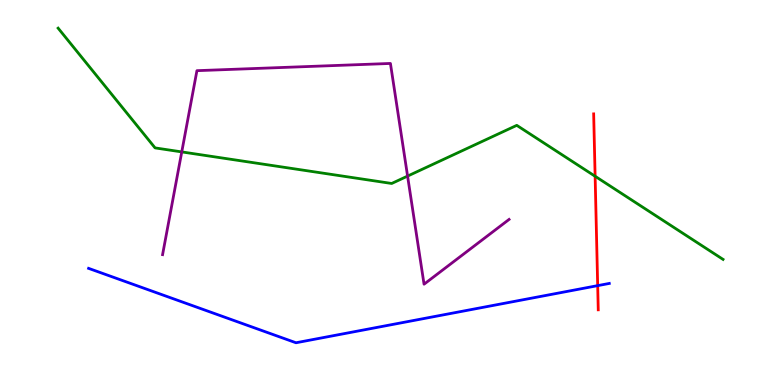[{'lines': ['blue', 'red'], 'intersections': [{'x': 7.71, 'y': 2.58}]}, {'lines': ['green', 'red'], 'intersections': [{'x': 7.68, 'y': 5.42}]}, {'lines': ['purple', 'red'], 'intersections': []}, {'lines': ['blue', 'green'], 'intersections': []}, {'lines': ['blue', 'purple'], 'intersections': []}, {'lines': ['green', 'purple'], 'intersections': [{'x': 2.35, 'y': 6.05}, {'x': 5.26, 'y': 5.43}]}]